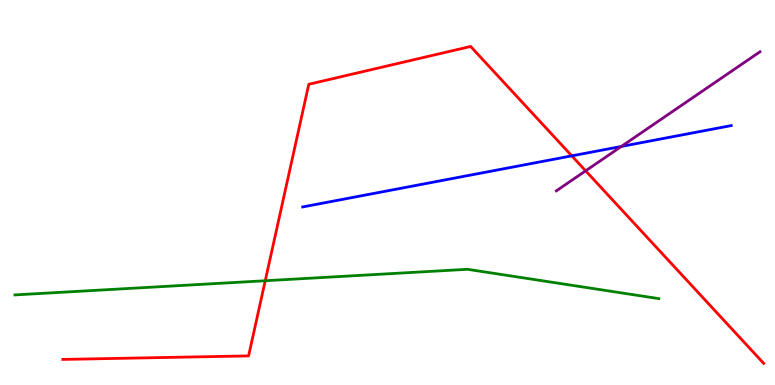[{'lines': ['blue', 'red'], 'intersections': [{'x': 7.38, 'y': 5.95}]}, {'lines': ['green', 'red'], 'intersections': [{'x': 3.42, 'y': 2.71}]}, {'lines': ['purple', 'red'], 'intersections': [{'x': 7.56, 'y': 5.56}]}, {'lines': ['blue', 'green'], 'intersections': []}, {'lines': ['blue', 'purple'], 'intersections': [{'x': 8.02, 'y': 6.2}]}, {'lines': ['green', 'purple'], 'intersections': []}]